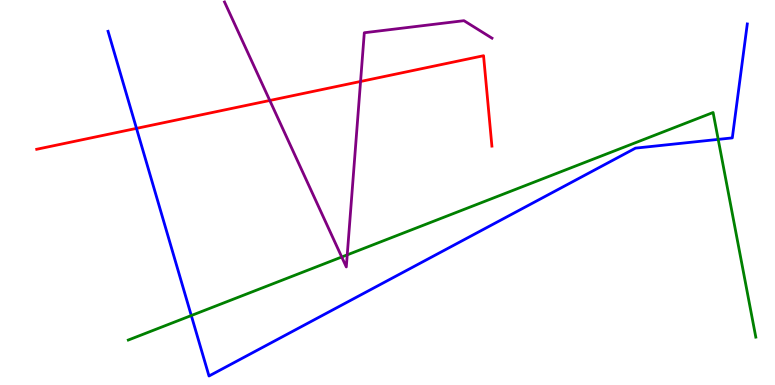[{'lines': ['blue', 'red'], 'intersections': [{'x': 1.76, 'y': 6.67}]}, {'lines': ['green', 'red'], 'intersections': []}, {'lines': ['purple', 'red'], 'intersections': [{'x': 3.48, 'y': 7.39}, {'x': 4.65, 'y': 7.88}]}, {'lines': ['blue', 'green'], 'intersections': [{'x': 2.47, 'y': 1.8}, {'x': 9.27, 'y': 6.38}]}, {'lines': ['blue', 'purple'], 'intersections': []}, {'lines': ['green', 'purple'], 'intersections': [{'x': 4.41, 'y': 3.32}, {'x': 4.48, 'y': 3.38}]}]